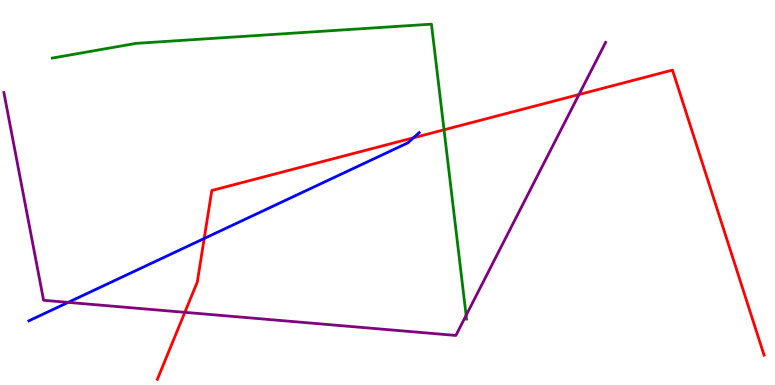[{'lines': ['blue', 'red'], 'intersections': [{'x': 2.63, 'y': 3.81}, {'x': 5.34, 'y': 6.42}]}, {'lines': ['green', 'red'], 'intersections': [{'x': 5.73, 'y': 6.63}]}, {'lines': ['purple', 'red'], 'intersections': [{'x': 2.39, 'y': 1.89}, {'x': 7.47, 'y': 7.54}]}, {'lines': ['blue', 'green'], 'intersections': []}, {'lines': ['blue', 'purple'], 'intersections': [{'x': 0.879, 'y': 2.15}]}, {'lines': ['green', 'purple'], 'intersections': [{'x': 6.01, 'y': 1.81}]}]